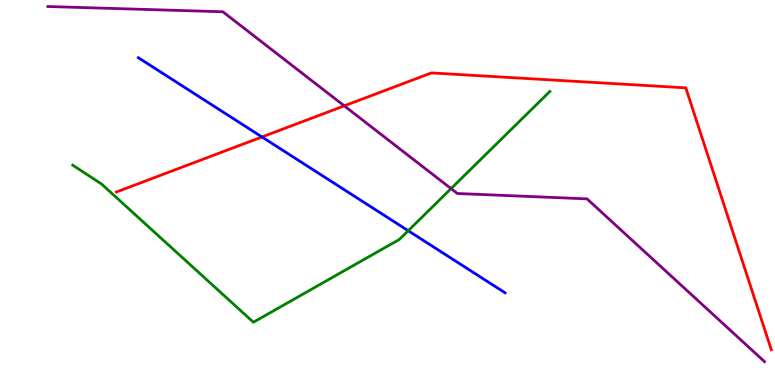[{'lines': ['blue', 'red'], 'intersections': [{'x': 3.38, 'y': 6.44}]}, {'lines': ['green', 'red'], 'intersections': []}, {'lines': ['purple', 'red'], 'intersections': [{'x': 4.44, 'y': 7.25}]}, {'lines': ['blue', 'green'], 'intersections': [{'x': 5.27, 'y': 4.01}]}, {'lines': ['blue', 'purple'], 'intersections': []}, {'lines': ['green', 'purple'], 'intersections': [{'x': 5.82, 'y': 5.1}]}]